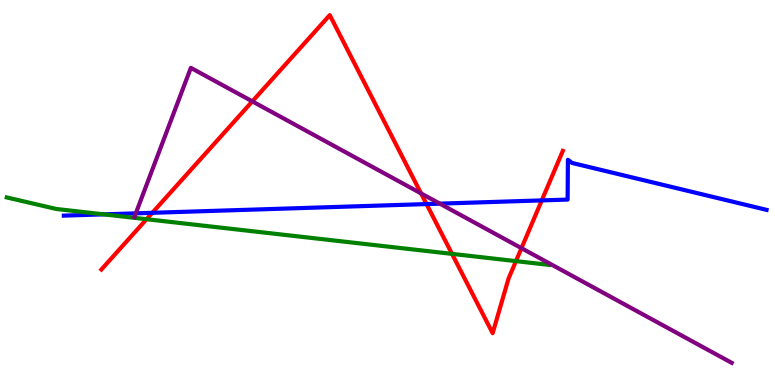[{'lines': ['blue', 'red'], 'intersections': [{'x': 1.97, 'y': 4.47}, {'x': 5.5, 'y': 4.7}, {'x': 6.99, 'y': 4.79}]}, {'lines': ['green', 'red'], 'intersections': [{'x': 1.89, 'y': 4.31}, {'x': 5.83, 'y': 3.41}, {'x': 6.66, 'y': 3.22}]}, {'lines': ['purple', 'red'], 'intersections': [{'x': 3.26, 'y': 7.37}, {'x': 5.43, 'y': 4.98}, {'x': 6.73, 'y': 3.55}]}, {'lines': ['blue', 'green'], 'intersections': [{'x': 1.34, 'y': 4.43}]}, {'lines': ['blue', 'purple'], 'intersections': [{'x': 1.75, 'y': 4.46}, {'x': 5.68, 'y': 4.71}]}, {'lines': ['green', 'purple'], 'intersections': []}]